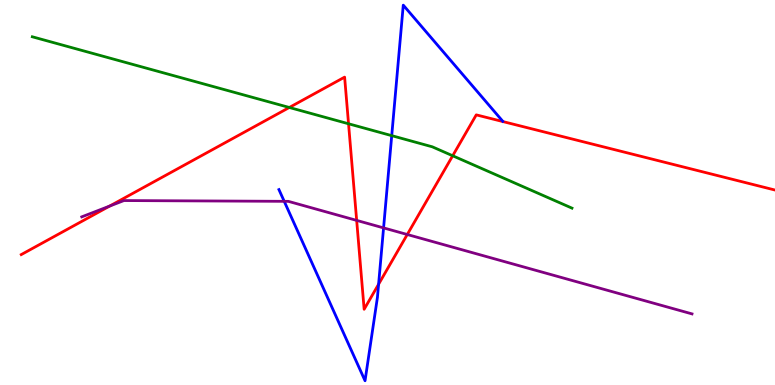[{'lines': ['blue', 'red'], 'intersections': [{'x': 4.89, 'y': 2.62}]}, {'lines': ['green', 'red'], 'intersections': [{'x': 3.73, 'y': 7.21}, {'x': 4.5, 'y': 6.79}, {'x': 5.84, 'y': 5.95}]}, {'lines': ['purple', 'red'], 'intersections': [{'x': 1.42, 'y': 4.65}, {'x': 4.6, 'y': 4.28}, {'x': 5.26, 'y': 3.91}]}, {'lines': ['blue', 'green'], 'intersections': [{'x': 5.05, 'y': 6.48}]}, {'lines': ['blue', 'purple'], 'intersections': [{'x': 3.67, 'y': 4.77}, {'x': 4.95, 'y': 4.08}]}, {'lines': ['green', 'purple'], 'intersections': []}]